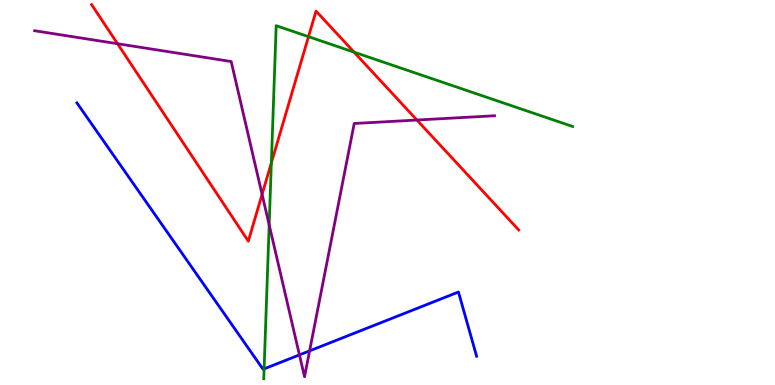[{'lines': ['blue', 'red'], 'intersections': []}, {'lines': ['green', 'red'], 'intersections': [{'x': 3.5, 'y': 5.77}, {'x': 3.98, 'y': 9.05}, {'x': 4.57, 'y': 8.65}]}, {'lines': ['purple', 'red'], 'intersections': [{'x': 1.52, 'y': 8.86}, {'x': 3.38, 'y': 4.95}, {'x': 5.38, 'y': 6.88}]}, {'lines': ['blue', 'green'], 'intersections': [{'x': 3.41, 'y': 0.419}]}, {'lines': ['blue', 'purple'], 'intersections': [{'x': 3.86, 'y': 0.782}, {'x': 3.99, 'y': 0.886}]}, {'lines': ['green', 'purple'], 'intersections': [{'x': 3.47, 'y': 4.16}]}]